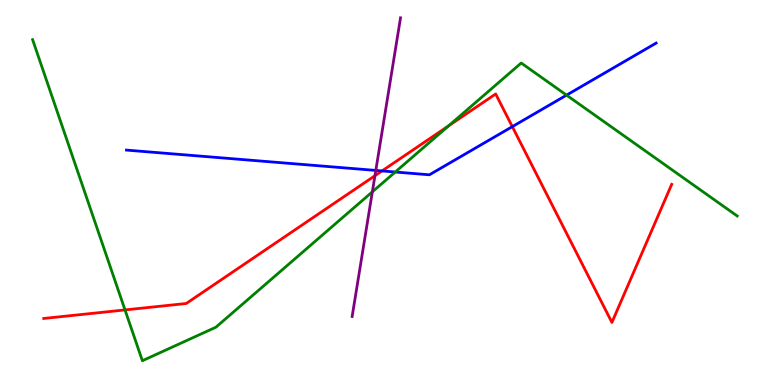[{'lines': ['blue', 'red'], 'intersections': [{'x': 4.93, 'y': 5.56}, {'x': 6.61, 'y': 6.71}]}, {'lines': ['green', 'red'], 'intersections': [{'x': 1.61, 'y': 1.95}, {'x': 5.79, 'y': 6.73}]}, {'lines': ['purple', 'red'], 'intersections': [{'x': 4.84, 'y': 5.44}]}, {'lines': ['blue', 'green'], 'intersections': [{'x': 5.1, 'y': 5.53}, {'x': 7.31, 'y': 7.53}]}, {'lines': ['blue', 'purple'], 'intersections': [{'x': 4.85, 'y': 5.57}]}, {'lines': ['green', 'purple'], 'intersections': [{'x': 4.8, 'y': 5.02}]}]